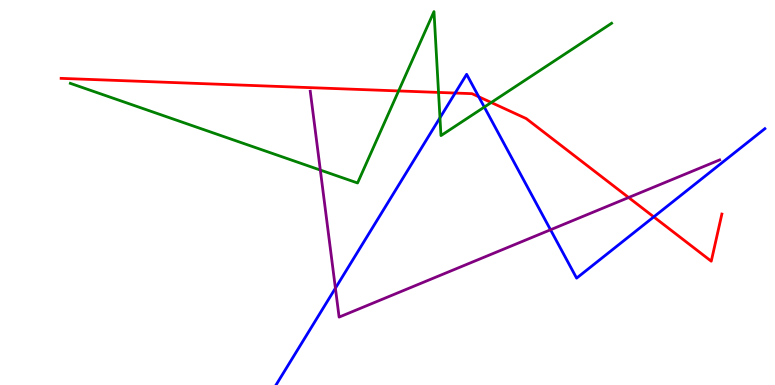[{'lines': ['blue', 'red'], 'intersections': [{'x': 5.87, 'y': 7.58}, {'x': 6.18, 'y': 7.49}, {'x': 8.44, 'y': 4.37}]}, {'lines': ['green', 'red'], 'intersections': [{'x': 5.14, 'y': 7.64}, {'x': 5.66, 'y': 7.6}, {'x': 6.34, 'y': 7.34}]}, {'lines': ['purple', 'red'], 'intersections': [{'x': 8.11, 'y': 4.87}]}, {'lines': ['blue', 'green'], 'intersections': [{'x': 5.68, 'y': 6.94}, {'x': 6.25, 'y': 7.22}]}, {'lines': ['blue', 'purple'], 'intersections': [{'x': 4.33, 'y': 2.51}, {'x': 7.1, 'y': 4.03}]}, {'lines': ['green', 'purple'], 'intersections': [{'x': 4.13, 'y': 5.58}]}]